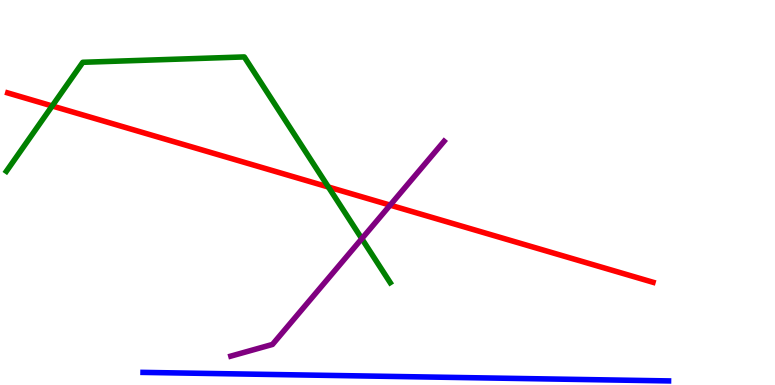[{'lines': ['blue', 'red'], 'intersections': []}, {'lines': ['green', 'red'], 'intersections': [{'x': 0.673, 'y': 7.25}, {'x': 4.24, 'y': 5.14}]}, {'lines': ['purple', 'red'], 'intersections': [{'x': 5.03, 'y': 4.67}]}, {'lines': ['blue', 'green'], 'intersections': []}, {'lines': ['blue', 'purple'], 'intersections': []}, {'lines': ['green', 'purple'], 'intersections': [{'x': 4.67, 'y': 3.8}]}]